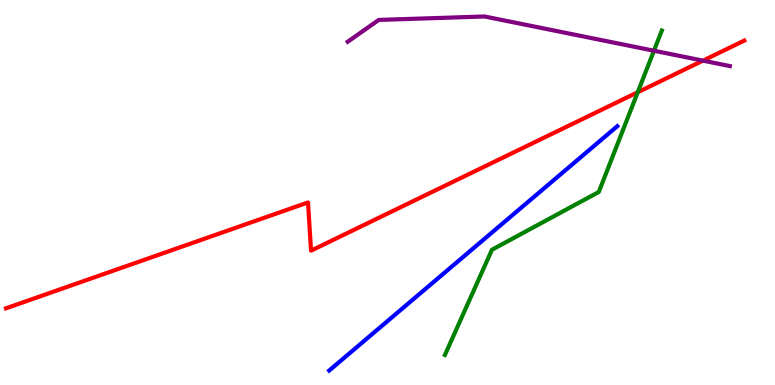[{'lines': ['blue', 'red'], 'intersections': []}, {'lines': ['green', 'red'], 'intersections': [{'x': 8.23, 'y': 7.6}]}, {'lines': ['purple', 'red'], 'intersections': [{'x': 9.07, 'y': 8.43}]}, {'lines': ['blue', 'green'], 'intersections': []}, {'lines': ['blue', 'purple'], 'intersections': []}, {'lines': ['green', 'purple'], 'intersections': [{'x': 8.44, 'y': 8.68}]}]